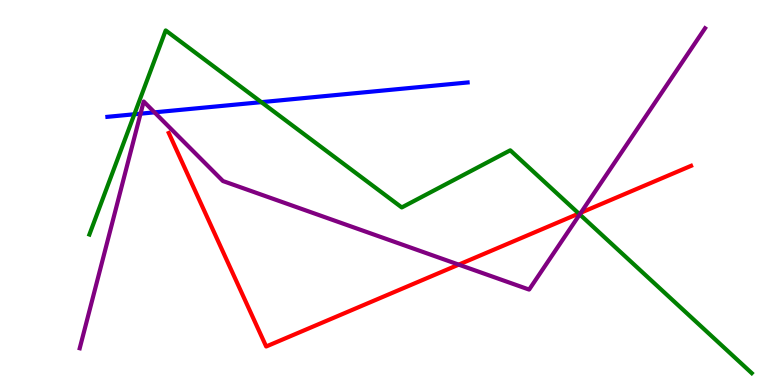[{'lines': ['blue', 'red'], 'intersections': []}, {'lines': ['green', 'red'], 'intersections': [{'x': 7.47, 'y': 4.45}]}, {'lines': ['purple', 'red'], 'intersections': [{'x': 5.92, 'y': 3.13}, {'x': 7.5, 'y': 4.48}]}, {'lines': ['blue', 'green'], 'intersections': [{'x': 1.73, 'y': 7.03}, {'x': 3.37, 'y': 7.35}]}, {'lines': ['blue', 'purple'], 'intersections': [{'x': 1.81, 'y': 7.05}, {'x': 1.99, 'y': 7.08}]}, {'lines': ['green', 'purple'], 'intersections': [{'x': 7.48, 'y': 4.43}]}]